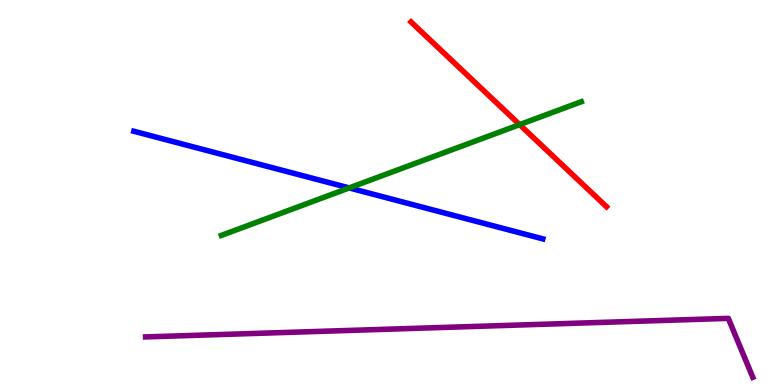[{'lines': ['blue', 'red'], 'intersections': []}, {'lines': ['green', 'red'], 'intersections': [{'x': 6.7, 'y': 6.76}]}, {'lines': ['purple', 'red'], 'intersections': []}, {'lines': ['blue', 'green'], 'intersections': [{'x': 4.51, 'y': 5.12}]}, {'lines': ['blue', 'purple'], 'intersections': []}, {'lines': ['green', 'purple'], 'intersections': []}]